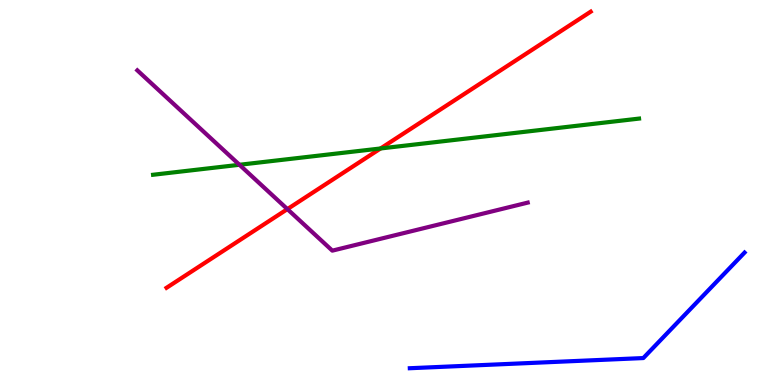[{'lines': ['blue', 'red'], 'intersections': []}, {'lines': ['green', 'red'], 'intersections': [{'x': 4.91, 'y': 6.14}]}, {'lines': ['purple', 'red'], 'intersections': [{'x': 3.71, 'y': 4.57}]}, {'lines': ['blue', 'green'], 'intersections': []}, {'lines': ['blue', 'purple'], 'intersections': []}, {'lines': ['green', 'purple'], 'intersections': [{'x': 3.09, 'y': 5.72}]}]